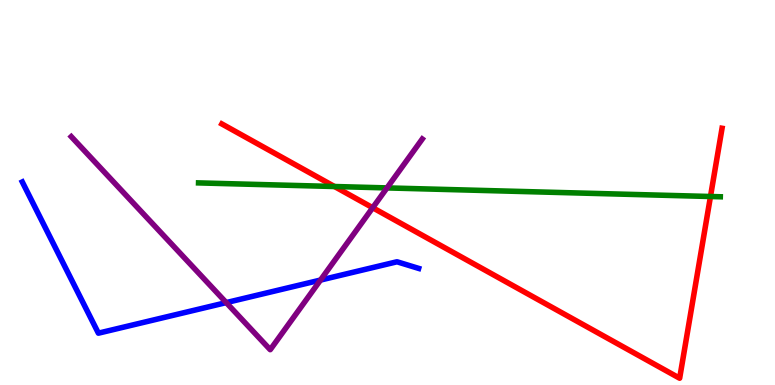[{'lines': ['blue', 'red'], 'intersections': []}, {'lines': ['green', 'red'], 'intersections': [{'x': 4.32, 'y': 5.16}, {'x': 9.17, 'y': 4.9}]}, {'lines': ['purple', 'red'], 'intersections': [{'x': 4.81, 'y': 4.6}]}, {'lines': ['blue', 'green'], 'intersections': []}, {'lines': ['blue', 'purple'], 'intersections': [{'x': 2.92, 'y': 2.14}, {'x': 4.14, 'y': 2.73}]}, {'lines': ['green', 'purple'], 'intersections': [{'x': 4.99, 'y': 5.12}]}]